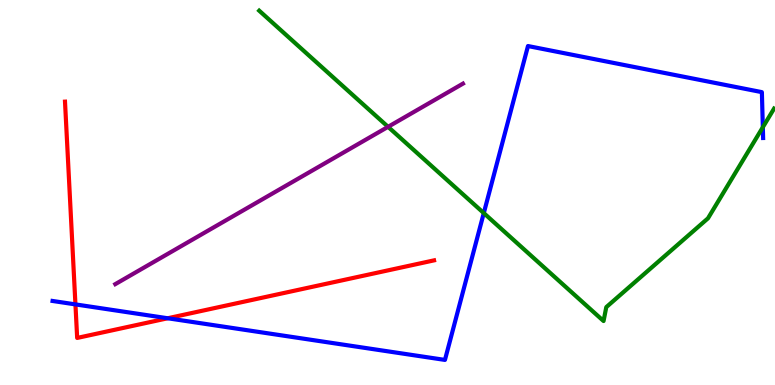[{'lines': ['blue', 'red'], 'intersections': [{'x': 0.973, 'y': 2.09}, {'x': 2.16, 'y': 1.73}]}, {'lines': ['green', 'red'], 'intersections': []}, {'lines': ['purple', 'red'], 'intersections': []}, {'lines': ['blue', 'green'], 'intersections': [{'x': 6.24, 'y': 4.47}, {'x': 9.84, 'y': 6.7}]}, {'lines': ['blue', 'purple'], 'intersections': []}, {'lines': ['green', 'purple'], 'intersections': [{'x': 5.01, 'y': 6.71}]}]